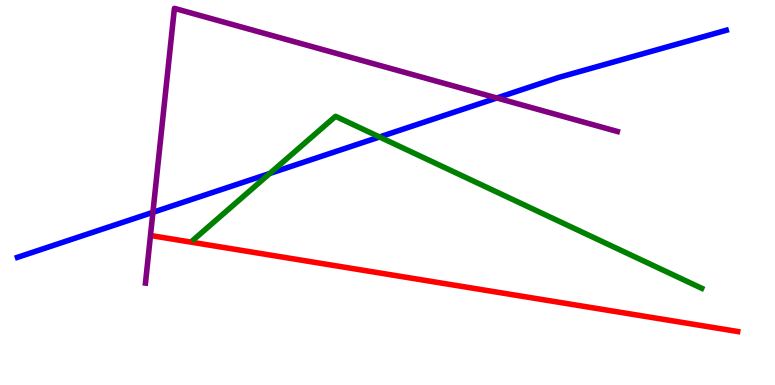[{'lines': ['blue', 'red'], 'intersections': []}, {'lines': ['green', 'red'], 'intersections': []}, {'lines': ['purple', 'red'], 'intersections': []}, {'lines': ['blue', 'green'], 'intersections': [{'x': 3.48, 'y': 5.49}, {'x': 4.9, 'y': 6.44}]}, {'lines': ['blue', 'purple'], 'intersections': [{'x': 1.97, 'y': 4.49}, {'x': 6.41, 'y': 7.45}]}, {'lines': ['green', 'purple'], 'intersections': []}]